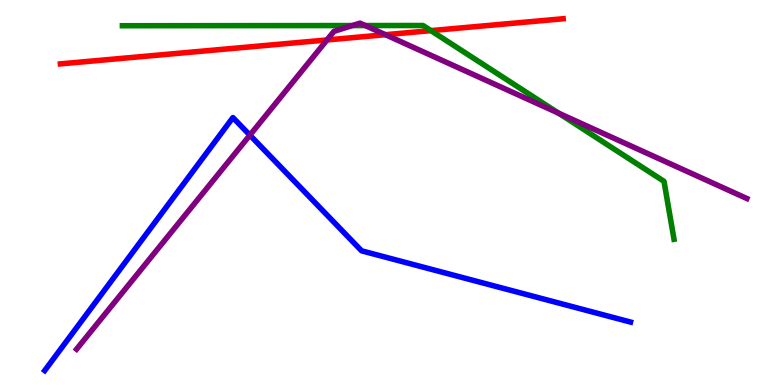[{'lines': ['blue', 'red'], 'intersections': []}, {'lines': ['green', 'red'], 'intersections': [{'x': 5.56, 'y': 9.2}]}, {'lines': ['purple', 'red'], 'intersections': [{'x': 4.22, 'y': 8.96}, {'x': 4.97, 'y': 9.1}]}, {'lines': ['blue', 'green'], 'intersections': []}, {'lines': ['blue', 'purple'], 'intersections': [{'x': 3.22, 'y': 6.49}]}, {'lines': ['green', 'purple'], 'intersections': [{'x': 4.55, 'y': 9.34}, {'x': 4.71, 'y': 9.34}, {'x': 7.21, 'y': 7.06}]}]